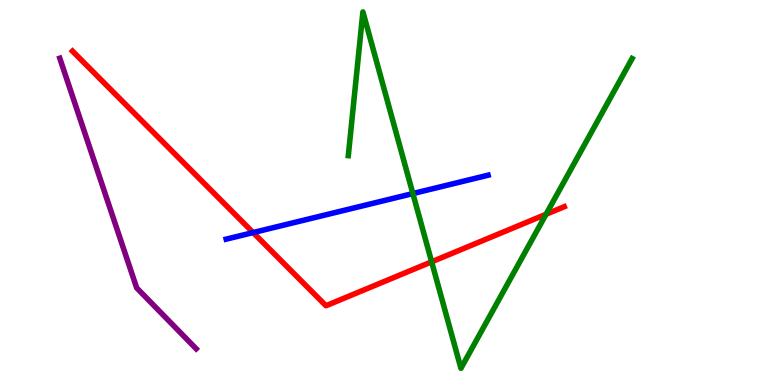[{'lines': ['blue', 'red'], 'intersections': [{'x': 3.27, 'y': 3.96}]}, {'lines': ['green', 'red'], 'intersections': [{'x': 5.57, 'y': 3.2}, {'x': 7.05, 'y': 4.43}]}, {'lines': ['purple', 'red'], 'intersections': []}, {'lines': ['blue', 'green'], 'intersections': [{'x': 5.33, 'y': 4.97}]}, {'lines': ['blue', 'purple'], 'intersections': []}, {'lines': ['green', 'purple'], 'intersections': []}]